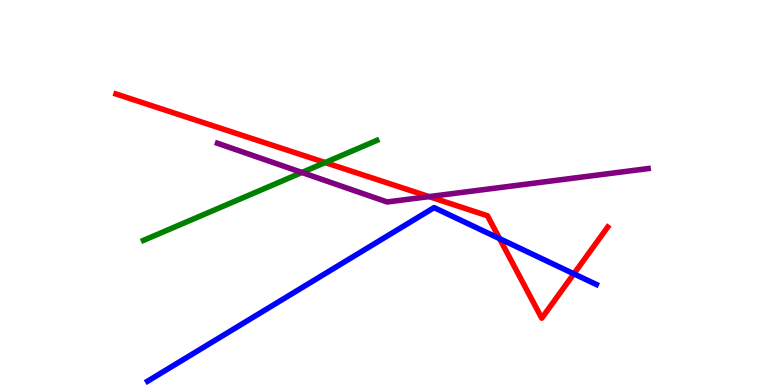[{'lines': ['blue', 'red'], 'intersections': [{'x': 6.45, 'y': 3.8}, {'x': 7.4, 'y': 2.89}]}, {'lines': ['green', 'red'], 'intersections': [{'x': 4.2, 'y': 5.78}]}, {'lines': ['purple', 'red'], 'intersections': [{'x': 5.54, 'y': 4.89}]}, {'lines': ['blue', 'green'], 'intersections': []}, {'lines': ['blue', 'purple'], 'intersections': []}, {'lines': ['green', 'purple'], 'intersections': [{'x': 3.9, 'y': 5.52}]}]